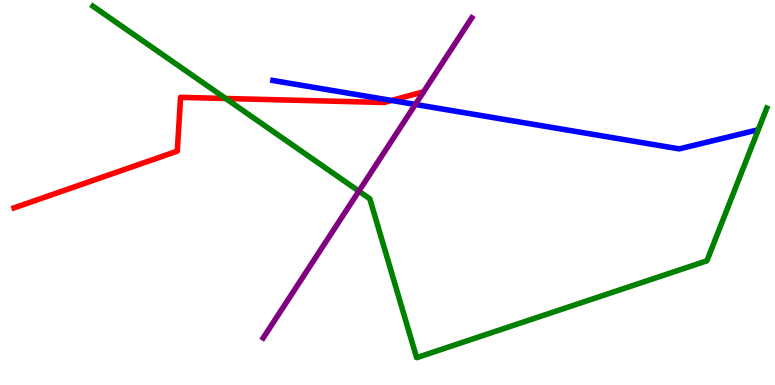[{'lines': ['blue', 'red'], 'intersections': [{'x': 5.05, 'y': 7.39}]}, {'lines': ['green', 'red'], 'intersections': [{'x': 2.91, 'y': 7.44}]}, {'lines': ['purple', 'red'], 'intersections': []}, {'lines': ['blue', 'green'], 'intersections': []}, {'lines': ['blue', 'purple'], 'intersections': [{'x': 5.36, 'y': 7.29}]}, {'lines': ['green', 'purple'], 'intersections': [{'x': 4.63, 'y': 5.04}]}]